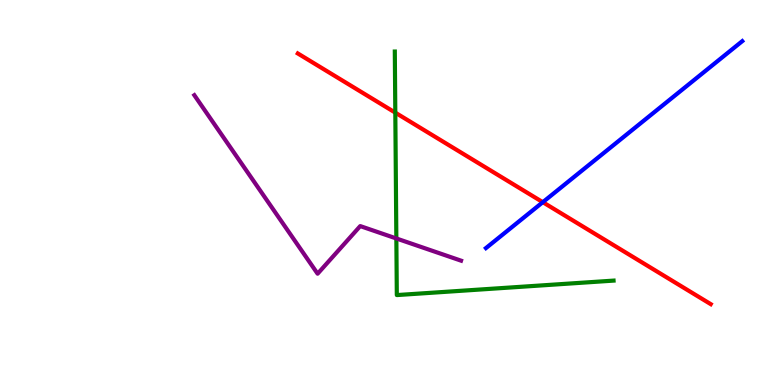[{'lines': ['blue', 'red'], 'intersections': [{'x': 7.0, 'y': 4.75}]}, {'lines': ['green', 'red'], 'intersections': [{'x': 5.1, 'y': 7.07}]}, {'lines': ['purple', 'red'], 'intersections': []}, {'lines': ['blue', 'green'], 'intersections': []}, {'lines': ['blue', 'purple'], 'intersections': []}, {'lines': ['green', 'purple'], 'intersections': [{'x': 5.11, 'y': 3.81}]}]